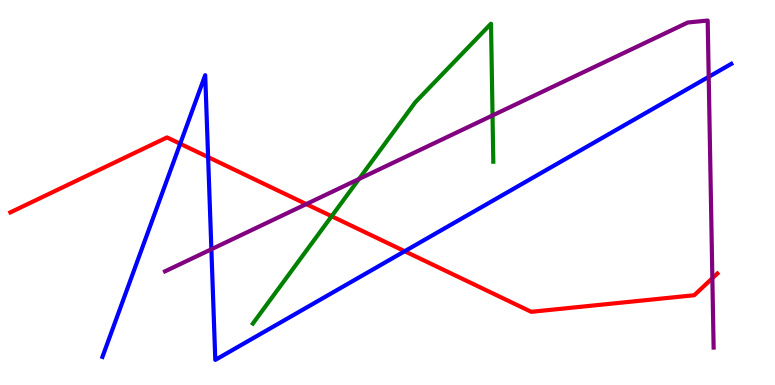[{'lines': ['blue', 'red'], 'intersections': [{'x': 2.33, 'y': 6.27}, {'x': 2.69, 'y': 5.92}, {'x': 5.22, 'y': 3.47}]}, {'lines': ['green', 'red'], 'intersections': [{'x': 4.28, 'y': 4.38}]}, {'lines': ['purple', 'red'], 'intersections': [{'x': 3.95, 'y': 4.7}, {'x': 9.19, 'y': 2.77}]}, {'lines': ['blue', 'green'], 'intersections': []}, {'lines': ['blue', 'purple'], 'intersections': [{'x': 2.73, 'y': 3.53}, {'x': 9.14, 'y': 8.0}]}, {'lines': ['green', 'purple'], 'intersections': [{'x': 4.63, 'y': 5.35}, {'x': 6.36, 'y': 7.0}]}]